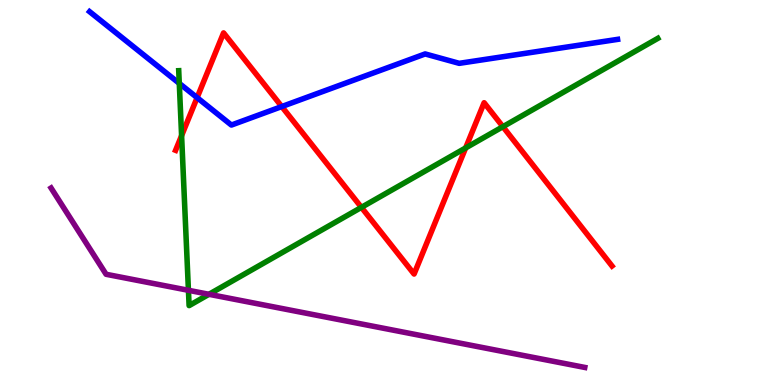[{'lines': ['blue', 'red'], 'intersections': [{'x': 2.54, 'y': 7.46}, {'x': 3.64, 'y': 7.23}]}, {'lines': ['green', 'red'], 'intersections': [{'x': 2.34, 'y': 6.48}, {'x': 4.66, 'y': 4.61}, {'x': 6.01, 'y': 6.16}, {'x': 6.49, 'y': 6.71}]}, {'lines': ['purple', 'red'], 'intersections': []}, {'lines': ['blue', 'green'], 'intersections': [{'x': 2.31, 'y': 7.83}]}, {'lines': ['blue', 'purple'], 'intersections': []}, {'lines': ['green', 'purple'], 'intersections': [{'x': 2.43, 'y': 2.46}, {'x': 2.7, 'y': 2.36}]}]